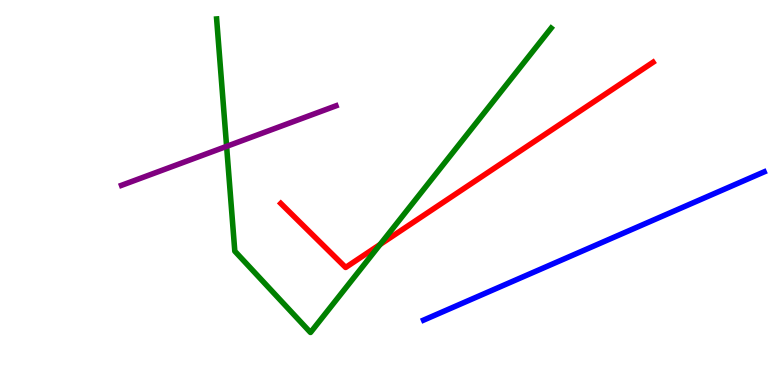[{'lines': ['blue', 'red'], 'intersections': []}, {'lines': ['green', 'red'], 'intersections': [{'x': 4.9, 'y': 3.65}]}, {'lines': ['purple', 'red'], 'intersections': []}, {'lines': ['blue', 'green'], 'intersections': []}, {'lines': ['blue', 'purple'], 'intersections': []}, {'lines': ['green', 'purple'], 'intersections': [{'x': 2.92, 'y': 6.2}]}]